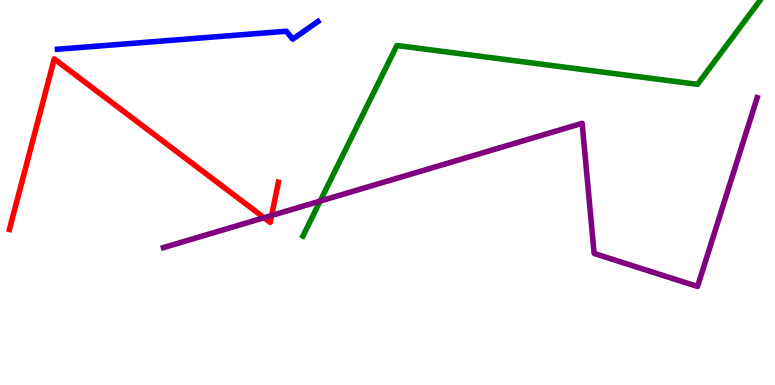[{'lines': ['blue', 'red'], 'intersections': []}, {'lines': ['green', 'red'], 'intersections': []}, {'lines': ['purple', 'red'], 'intersections': [{'x': 3.41, 'y': 4.34}, {'x': 3.5, 'y': 4.4}]}, {'lines': ['blue', 'green'], 'intersections': []}, {'lines': ['blue', 'purple'], 'intersections': []}, {'lines': ['green', 'purple'], 'intersections': [{'x': 4.13, 'y': 4.78}]}]